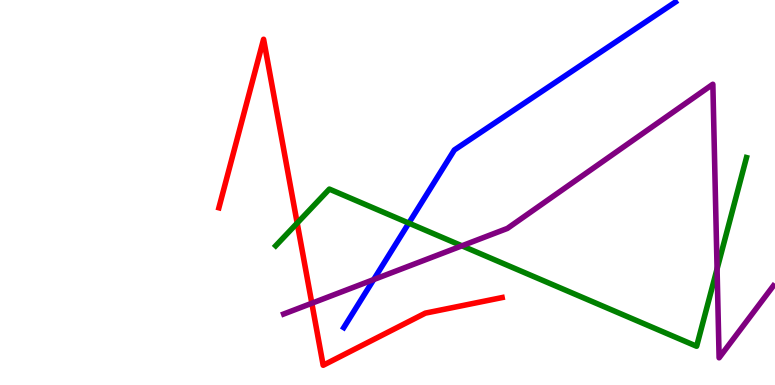[{'lines': ['blue', 'red'], 'intersections': []}, {'lines': ['green', 'red'], 'intersections': [{'x': 3.83, 'y': 4.21}]}, {'lines': ['purple', 'red'], 'intersections': [{'x': 4.02, 'y': 2.12}]}, {'lines': ['blue', 'green'], 'intersections': [{'x': 5.28, 'y': 4.2}]}, {'lines': ['blue', 'purple'], 'intersections': [{'x': 4.82, 'y': 2.74}]}, {'lines': ['green', 'purple'], 'intersections': [{'x': 5.96, 'y': 3.62}, {'x': 9.25, 'y': 3.02}]}]